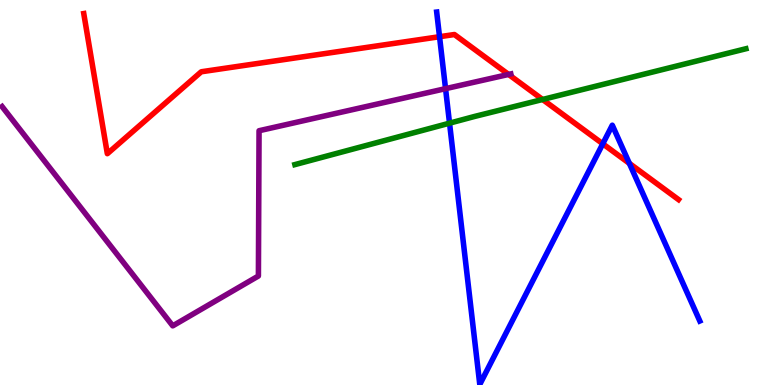[{'lines': ['blue', 'red'], 'intersections': [{'x': 5.67, 'y': 9.05}, {'x': 7.78, 'y': 6.26}, {'x': 8.12, 'y': 5.76}]}, {'lines': ['green', 'red'], 'intersections': [{'x': 7.0, 'y': 7.42}]}, {'lines': ['purple', 'red'], 'intersections': [{'x': 6.56, 'y': 8.07}]}, {'lines': ['blue', 'green'], 'intersections': [{'x': 5.8, 'y': 6.8}]}, {'lines': ['blue', 'purple'], 'intersections': [{'x': 5.75, 'y': 7.7}]}, {'lines': ['green', 'purple'], 'intersections': []}]